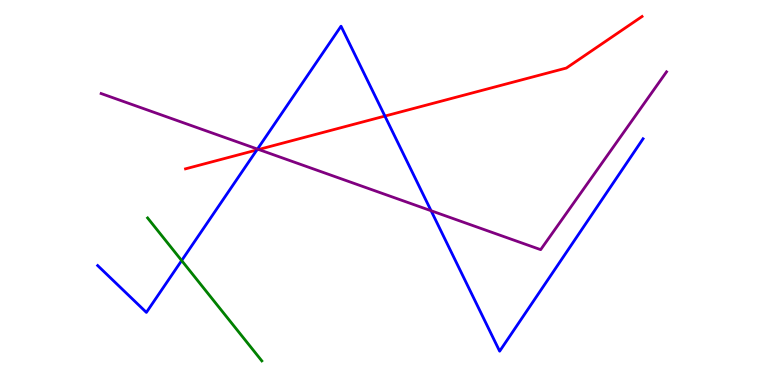[{'lines': ['blue', 'red'], 'intersections': [{'x': 3.31, 'y': 6.1}, {'x': 4.97, 'y': 6.99}]}, {'lines': ['green', 'red'], 'intersections': []}, {'lines': ['purple', 'red'], 'intersections': [{'x': 3.34, 'y': 6.12}]}, {'lines': ['blue', 'green'], 'intersections': [{'x': 2.34, 'y': 3.23}]}, {'lines': ['blue', 'purple'], 'intersections': [{'x': 3.32, 'y': 6.13}, {'x': 5.56, 'y': 4.53}]}, {'lines': ['green', 'purple'], 'intersections': []}]